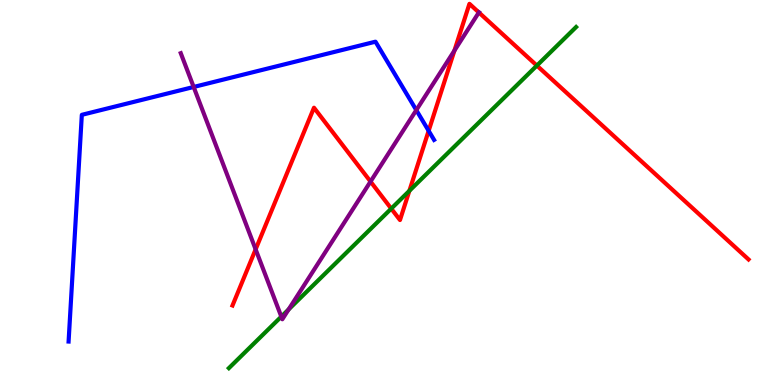[{'lines': ['blue', 'red'], 'intersections': [{'x': 5.53, 'y': 6.6}]}, {'lines': ['green', 'red'], 'intersections': [{'x': 5.05, 'y': 4.58}, {'x': 5.28, 'y': 5.04}, {'x': 6.93, 'y': 8.3}]}, {'lines': ['purple', 'red'], 'intersections': [{'x': 3.3, 'y': 3.52}, {'x': 4.78, 'y': 5.28}, {'x': 5.86, 'y': 8.69}, {'x': 6.18, 'y': 9.68}]}, {'lines': ['blue', 'green'], 'intersections': []}, {'lines': ['blue', 'purple'], 'intersections': [{'x': 2.5, 'y': 7.74}, {'x': 5.37, 'y': 7.14}]}, {'lines': ['green', 'purple'], 'intersections': [{'x': 3.63, 'y': 1.78}, {'x': 3.72, 'y': 1.96}]}]